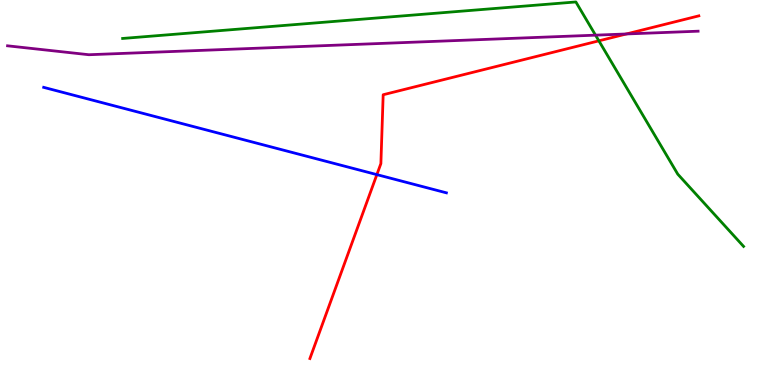[{'lines': ['blue', 'red'], 'intersections': [{'x': 4.86, 'y': 5.46}]}, {'lines': ['green', 'red'], 'intersections': [{'x': 7.73, 'y': 8.94}]}, {'lines': ['purple', 'red'], 'intersections': [{'x': 8.08, 'y': 9.12}]}, {'lines': ['blue', 'green'], 'intersections': []}, {'lines': ['blue', 'purple'], 'intersections': []}, {'lines': ['green', 'purple'], 'intersections': [{'x': 7.68, 'y': 9.09}]}]